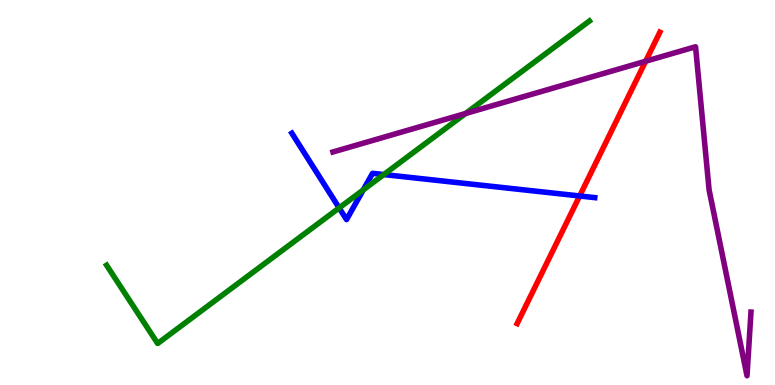[{'lines': ['blue', 'red'], 'intersections': [{'x': 7.48, 'y': 4.91}]}, {'lines': ['green', 'red'], 'intersections': []}, {'lines': ['purple', 'red'], 'intersections': [{'x': 8.33, 'y': 8.41}]}, {'lines': ['blue', 'green'], 'intersections': [{'x': 4.38, 'y': 4.6}, {'x': 4.69, 'y': 5.07}, {'x': 4.95, 'y': 5.47}]}, {'lines': ['blue', 'purple'], 'intersections': []}, {'lines': ['green', 'purple'], 'intersections': [{'x': 6.01, 'y': 7.05}]}]